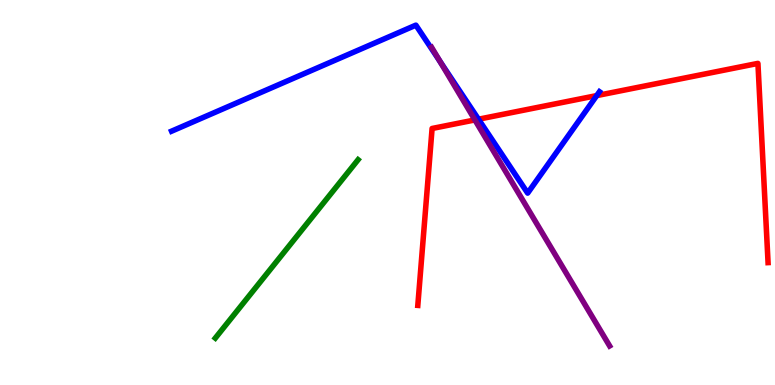[{'lines': ['blue', 'red'], 'intersections': [{'x': 6.17, 'y': 6.9}, {'x': 7.7, 'y': 7.52}]}, {'lines': ['green', 'red'], 'intersections': []}, {'lines': ['purple', 'red'], 'intersections': [{'x': 6.13, 'y': 6.88}]}, {'lines': ['blue', 'green'], 'intersections': []}, {'lines': ['blue', 'purple'], 'intersections': [{'x': 5.68, 'y': 8.41}]}, {'lines': ['green', 'purple'], 'intersections': []}]